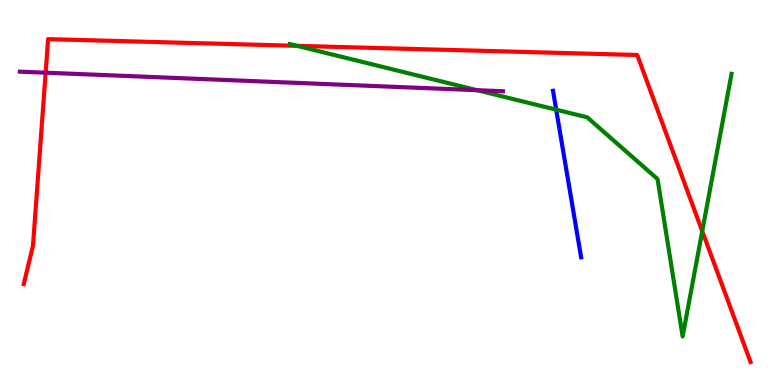[{'lines': ['blue', 'red'], 'intersections': []}, {'lines': ['green', 'red'], 'intersections': [{'x': 3.83, 'y': 8.81}, {'x': 9.06, 'y': 4.0}]}, {'lines': ['purple', 'red'], 'intersections': [{'x': 0.589, 'y': 8.11}]}, {'lines': ['blue', 'green'], 'intersections': [{'x': 7.18, 'y': 7.15}]}, {'lines': ['blue', 'purple'], 'intersections': []}, {'lines': ['green', 'purple'], 'intersections': [{'x': 6.16, 'y': 7.66}]}]